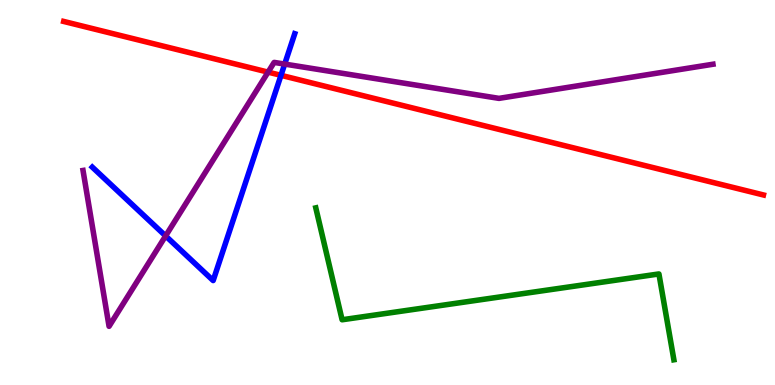[{'lines': ['blue', 'red'], 'intersections': [{'x': 3.63, 'y': 8.04}]}, {'lines': ['green', 'red'], 'intersections': []}, {'lines': ['purple', 'red'], 'intersections': [{'x': 3.46, 'y': 8.13}]}, {'lines': ['blue', 'green'], 'intersections': []}, {'lines': ['blue', 'purple'], 'intersections': [{'x': 2.14, 'y': 3.87}, {'x': 3.67, 'y': 8.34}]}, {'lines': ['green', 'purple'], 'intersections': []}]